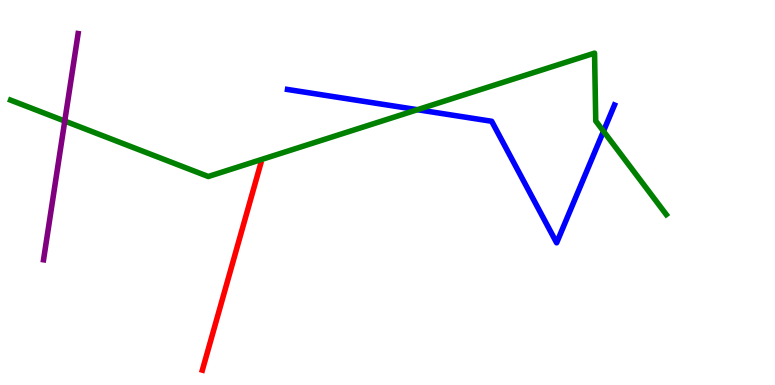[{'lines': ['blue', 'red'], 'intersections': []}, {'lines': ['green', 'red'], 'intersections': []}, {'lines': ['purple', 'red'], 'intersections': []}, {'lines': ['blue', 'green'], 'intersections': [{'x': 5.39, 'y': 7.15}, {'x': 7.79, 'y': 6.59}]}, {'lines': ['blue', 'purple'], 'intersections': []}, {'lines': ['green', 'purple'], 'intersections': [{'x': 0.836, 'y': 6.86}]}]